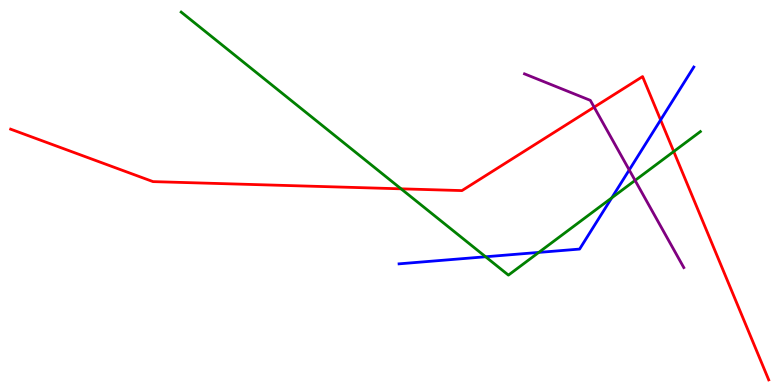[{'lines': ['blue', 'red'], 'intersections': [{'x': 8.52, 'y': 6.88}]}, {'lines': ['green', 'red'], 'intersections': [{'x': 5.17, 'y': 5.1}, {'x': 8.69, 'y': 6.06}]}, {'lines': ['purple', 'red'], 'intersections': [{'x': 7.67, 'y': 7.22}]}, {'lines': ['blue', 'green'], 'intersections': [{'x': 6.27, 'y': 3.33}, {'x': 6.95, 'y': 3.44}, {'x': 7.89, 'y': 4.86}]}, {'lines': ['blue', 'purple'], 'intersections': [{'x': 8.12, 'y': 5.59}]}, {'lines': ['green', 'purple'], 'intersections': [{'x': 8.19, 'y': 5.31}]}]